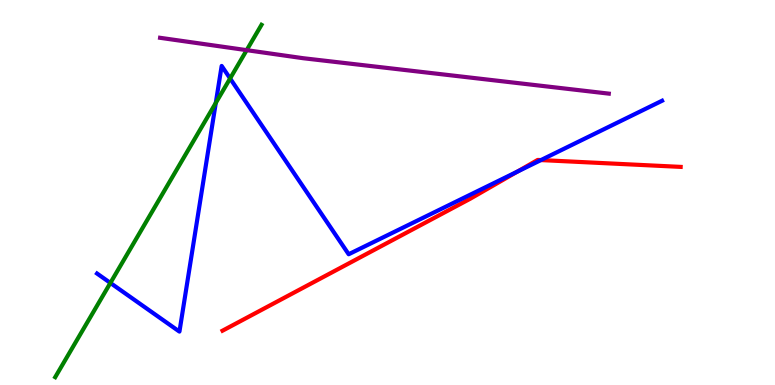[{'lines': ['blue', 'red'], 'intersections': [{'x': 6.68, 'y': 5.54}, {'x': 6.98, 'y': 5.84}]}, {'lines': ['green', 'red'], 'intersections': []}, {'lines': ['purple', 'red'], 'intersections': []}, {'lines': ['blue', 'green'], 'intersections': [{'x': 1.42, 'y': 2.65}, {'x': 2.78, 'y': 7.33}, {'x': 2.97, 'y': 7.96}]}, {'lines': ['blue', 'purple'], 'intersections': []}, {'lines': ['green', 'purple'], 'intersections': [{'x': 3.18, 'y': 8.7}]}]